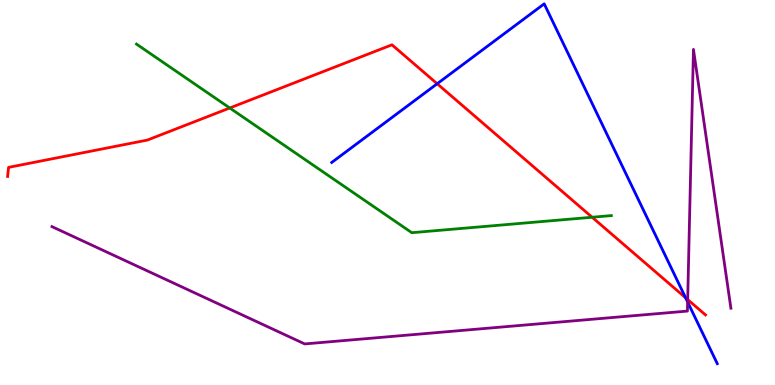[{'lines': ['blue', 'red'], 'intersections': [{'x': 5.64, 'y': 7.82}, {'x': 8.85, 'y': 2.27}]}, {'lines': ['green', 'red'], 'intersections': [{'x': 2.96, 'y': 7.2}, {'x': 7.64, 'y': 4.36}]}, {'lines': ['purple', 'red'], 'intersections': [{'x': 8.87, 'y': 2.22}]}, {'lines': ['blue', 'green'], 'intersections': []}, {'lines': ['blue', 'purple'], 'intersections': [{'x': 8.87, 'y': 2.16}]}, {'lines': ['green', 'purple'], 'intersections': []}]